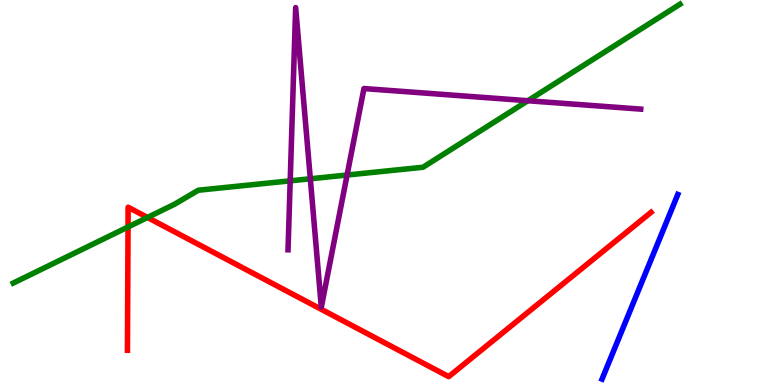[{'lines': ['blue', 'red'], 'intersections': []}, {'lines': ['green', 'red'], 'intersections': [{'x': 1.65, 'y': 4.1}, {'x': 1.9, 'y': 4.35}]}, {'lines': ['purple', 'red'], 'intersections': []}, {'lines': ['blue', 'green'], 'intersections': []}, {'lines': ['blue', 'purple'], 'intersections': []}, {'lines': ['green', 'purple'], 'intersections': [{'x': 3.74, 'y': 5.3}, {'x': 4.0, 'y': 5.36}, {'x': 4.48, 'y': 5.45}, {'x': 6.81, 'y': 7.38}]}]